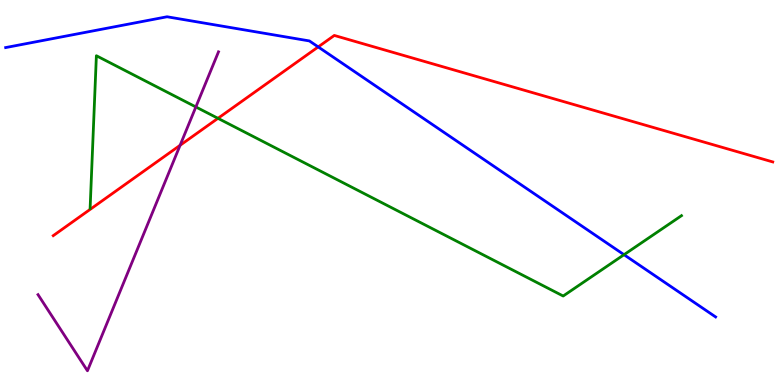[{'lines': ['blue', 'red'], 'intersections': [{'x': 4.11, 'y': 8.78}]}, {'lines': ['green', 'red'], 'intersections': [{'x': 2.81, 'y': 6.93}]}, {'lines': ['purple', 'red'], 'intersections': [{'x': 2.32, 'y': 6.23}]}, {'lines': ['blue', 'green'], 'intersections': [{'x': 8.05, 'y': 3.38}]}, {'lines': ['blue', 'purple'], 'intersections': []}, {'lines': ['green', 'purple'], 'intersections': [{'x': 2.53, 'y': 7.22}]}]